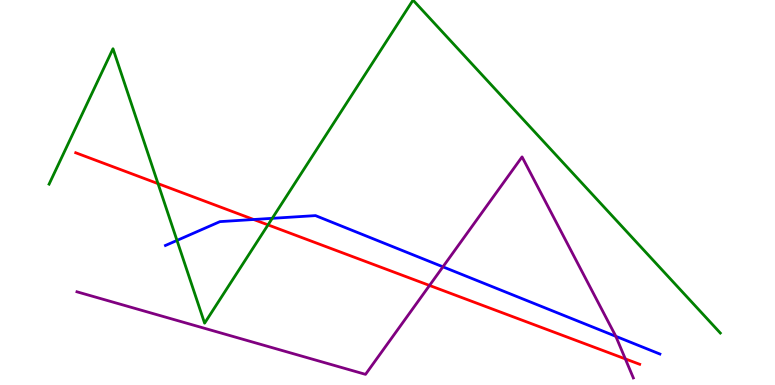[{'lines': ['blue', 'red'], 'intersections': [{'x': 3.27, 'y': 4.3}]}, {'lines': ['green', 'red'], 'intersections': [{'x': 2.04, 'y': 5.23}, {'x': 3.46, 'y': 4.16}]}, {'lines': ['purple', 'red'], 'intersections': [{'x': 5.54, 'y': 2.59}, {'x': 8.07, 'y': 0.678}]}, {'lines': ['blue', 'green'], 'intersections': [{'x': 2.28, 'y': 3.76}, {'x': 3.51, 'y': 4.33}]}, {'lines': ['blue', 'purple'], 'intersections': [{'x': 5.72, 'y': 3.07}, {'x': 7.95, 'y': 1.26}]}, {'lines': ['green', 'purple'], 'intersections': []}]